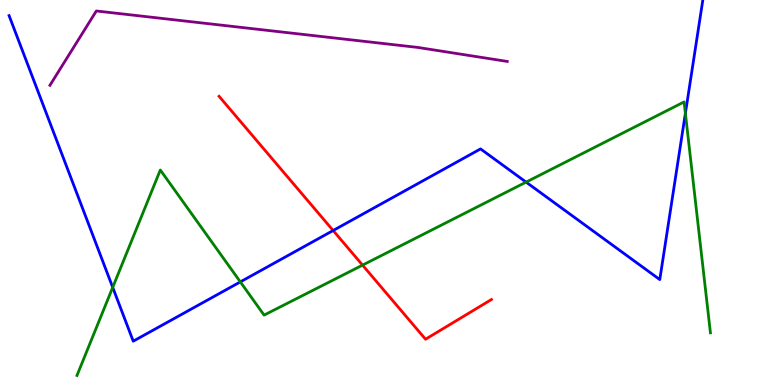[{'lines': ['blue', 'red'], 'intersections': [{'x': 4.3, 'y': 4.01}]}, {'lines': ['green', 'red'], 'intersections': [{'x': 4.68, 'y': 3.11}]}, {'lines': ['purple', 'red'], 'intersections': []}, {'lines': ['blue', 'green'], 'intersections': [{'x': 1.45, 'y': 2.54}, {'x': 3.1, 'y': 2.68}, {'x': 6.79, 'y': 5.27}, {'x': 8.84, 'y': 7.06}]}, {'lines': ['blue', 'purple'], 'intersections': []}, {'lines': ['green', 'purple'], 'intersections': []}]